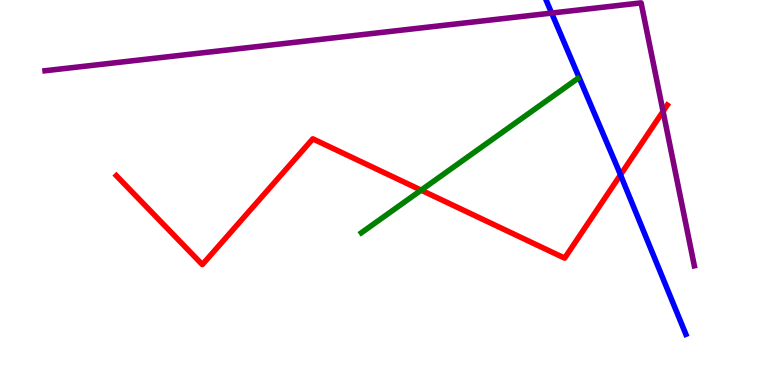[{'lines': ['blue', 'red'], 'intersections': [{'x': 8.01, 'y': 5.46}]}, {'lines': ['green', 'red'], 'intersections': [{'x': 5.43, 'y': 5.06}]}, {'lines': ['purple', 'red'], 'intersections': [{'x': 8.56, 'y': 7.11}]}, {'lines': ['blue', 'green'], 'intersections': []}, {'lines': ['blue', 'purple'], 'intersections': [{'x': 7.12, 'y': 9.66}]}, {'lines': ['green', 'purple'], 'intersections': []}]